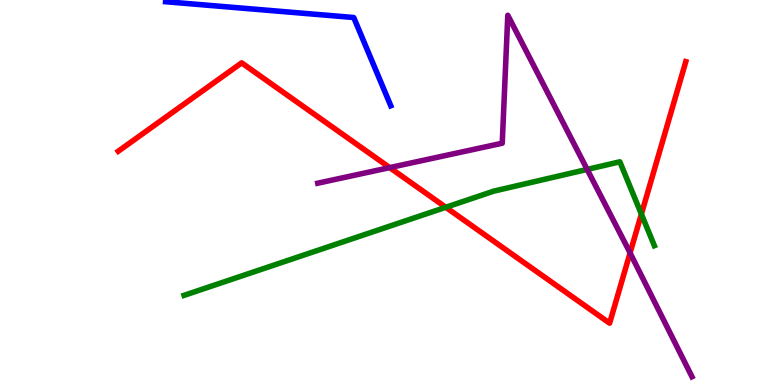[{'lines': ['blue', 'red'], 'intersections': []}, {'lines': ['green', 'red'], 'intersections': [{'x': 5.75, 'y': 4.62}, {'x': 8.28, 'y': 4.44}]}, {'lines': ['purple', 'red'], 'intersections': [{'x': 5.03, 'y': 5.65}, {'x': 8.13, 'y': 3.43}]}, {'lines': ['blue', 'green'], 'intersections': []}, {'lines': ['blue', 'purple'], 'intersections': []}, {'lines': ['green', 'purple'], 'intersections': [{'x': 7.58, 'y': 5.6}]}]